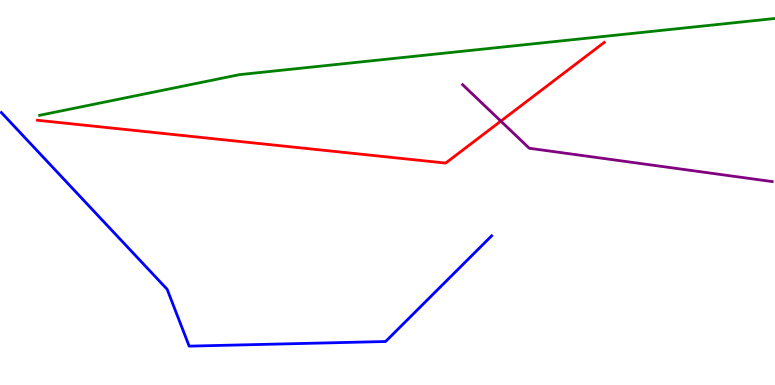[{'lines': ['blue', 'red'], 'intersections': []}, {'lines': ['green', 'red'], 'intersections': []}, {'lines': ['purple', 'red'], 'intersections': [{'x': 6.46, 'y': 6.85}]}, {'lines': ['blue', 'green'], 'intersections': []}, {'lines': ['blue', 'purple'], 'intersections': []}, {'lines': ['green', 'purple'], 'intersections': []}]